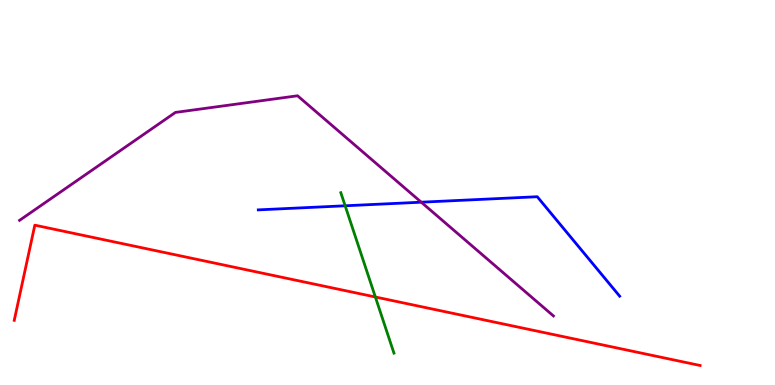[{'lines': ['blue', 'red'], 'intersections': []}, {'lines': ['green', 'red'], 'intersections': [{'x': 4.84, 'y': 2.29}]}, {'lines': ['purple', 'red'], 'intersections': []}, {'lines': ['blue', 'green'], 'intersections': [{'x': 4.45, 'y': 4.66}]}, {'lines': ['blue', 'purple'], 'intersections': [{'x': 5.44, 'y': 4.75}]}, {'lines': ['green', 'purple'], 'intersections': []}]